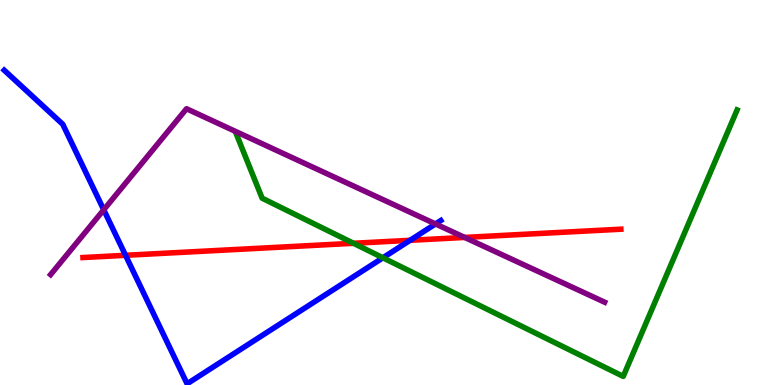[{'lines': ['blue', 'red'], 'intersections': [{'x': 1.62, 'y': 3.37}, {'x': 5.29, 'y': 3.76}]}, {'lines': ['green', 'red'], 'intersections': [{'x': 4.56, 'y': 3.68}]}, {'lines': ['purple', 'red'], 'intersections': [{'x': 6.0, 'y': 3.83}]}, {'lines': ['blue', 'green'], 'intersections': [{'x': 4.94, 'y': 3.3}]}, {'lines': ['blue', 'purple'], 'intersections': [{'x': 1.34, 'y': 4.55}, {'x': 5.62, 'y': 4.18}]}, {'lines': ['green', 'purple'], 'intersections': []}]